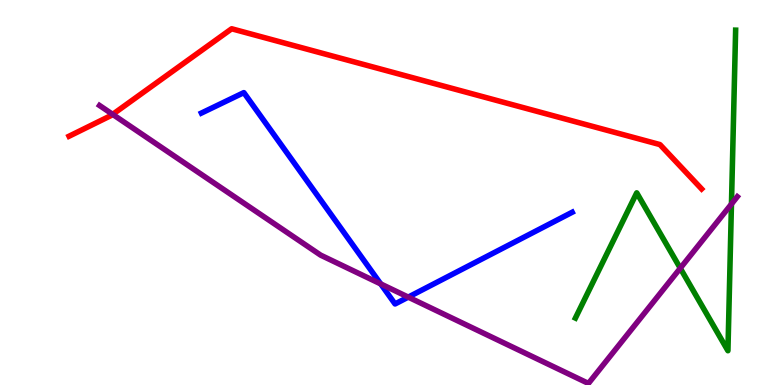[{'lines': ['blue', 'red'], 'intersections': []}, {'lines': ['green', 'red'], 'intersections': []}, {'lines': ['purple', 'red'], 'intersections': [{'x': 1.45, 'y': 7.03}]}, {'lines': ['blue', 'green'], 'intersections': []}, {'lines': ['blue', 'purple'], 'intersections': [{'x': 4.91, 'y': 2.63}, {'x': 5.27, 'y': 2.28}]}, {'lines': ['green', 'purple'], 'intersections': [{'x': 8.78, 'y': 3.03}, {'x': 9.44, 'y': 4.7}]}]